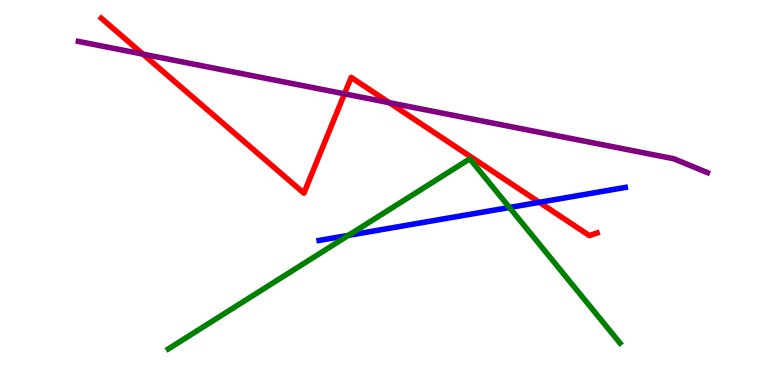[{'lines': ['blue', 'red'], 'intersections': [{'x': 6.96, 'y': 4.74}]}, {'lines': ['green', 'red'], 'intersections': []}, {'lines': ['purple', 'red'], 'intersections': [{'x': 1.84, 'y': 8.59}, {'x': 4.44, 'y': 7.56}, {'x': 5.02, 'y': 7.33}]}, {'lines': ['blue', 'green'], 'intersections': [{'x': 4.5, 'y': 3.89}, {'x': 6.57, 'y': 4.61}]}, {'lines': ['blue', 'purple'], 'intersections': []}, {'lines': ['green', 'purple'], 'intersections': []}]